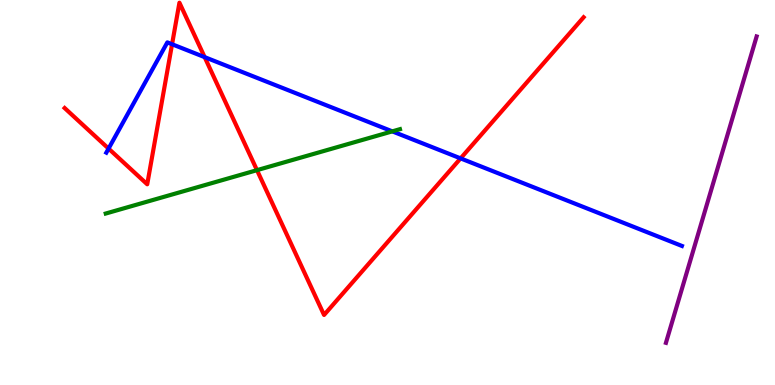[{'lines': ['blue', 'red'], 'intersections': [{'x': 1.4, 'y': 6.14}, {'x': 2.22, 'y': 8.85}, {'x': 2.64, 'y': 8.52}, {'x': 5.94, 'y': 5.89}]}, {'lines': ['green', 'red'], 'intersections': [{'x': 3.32, 'y': 5.58}]}, {'lines': ['purple', 'red'], 'intersections': []}, {'lines': ['blue', 'green'], 'intersections': [{'x': 5.06, 'y': 6.59}]}, {'lines': ['blue', 'purple'], 'intersections': []}, {'lines': ['green', 'purple'], 'intersections': []}]